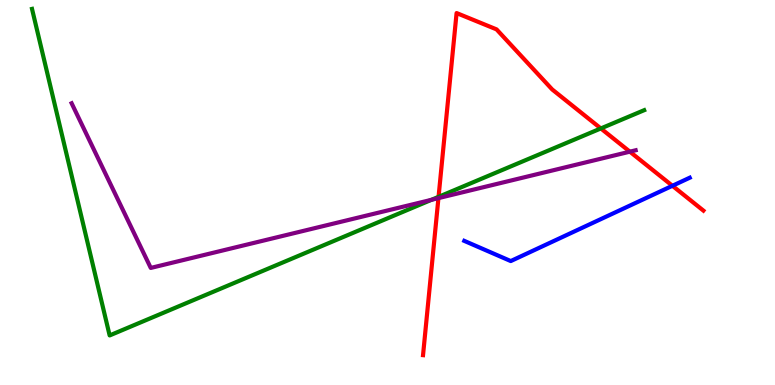[{'lines': ['blue', 'red'], 'intersections': [{'x': 8.68, 'y': 5.17}]}, {'lines': ['green', 'red'], 'intersections': [{'x': 5.66, 'y': 4.89}, {'x': 7.75, 'y': 6.66}]}, {'lines': ['purple', 'red'], 'intersections': [{'x': 5.66, 'y': 4.85}, {'x': 8.13, 'y': 6.06}]}, {'lines': ['blue', 'green'], 'intersections': []}, {'lines': ['blue', 'purple'], 'intersections': []}, {'lines': ['green', 'purple'], 'intersections': [{'x': 5.57, 'y': 4.81}]}]